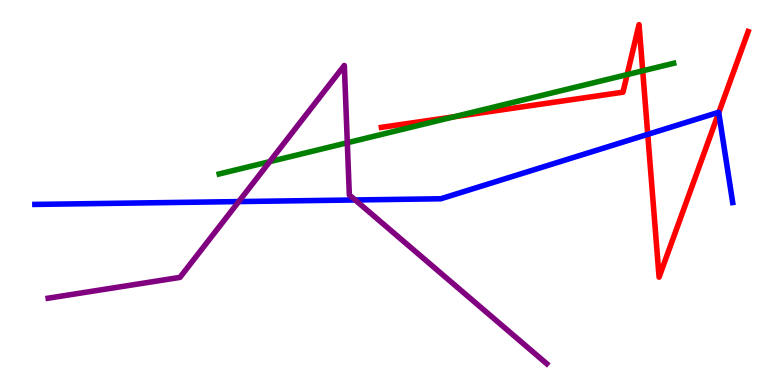[{'lines': ['blue', 'red'], 'intersections': [{'x': 8.36, 'y': 6.51}, {'x': 9.27, 'y': 7.07}]}, {'lines': ['green', 'red'], 'intersections': [{'x': 5.86, 'y': 6.97}, {'x': 8.09, 'y': 8.06}, {'x': 8.29, 'y': 8.16}]}, {'lines': ['purple', 'red'], 'intersections': []}, {'lines': ['blue', 'green'], 'intersections': []}, {'lines': ['blue', 'purple'], 'intersections': [{'x': 3.08, 'y': 4.76}, {'x': 4.58, 'y': 4.81}]}, {'lines': ['green', 'purple'], 'intersections': [{'x': 3.48, 'y': 5.8}, {'x': 4.48, 'y': 6.29}]}]